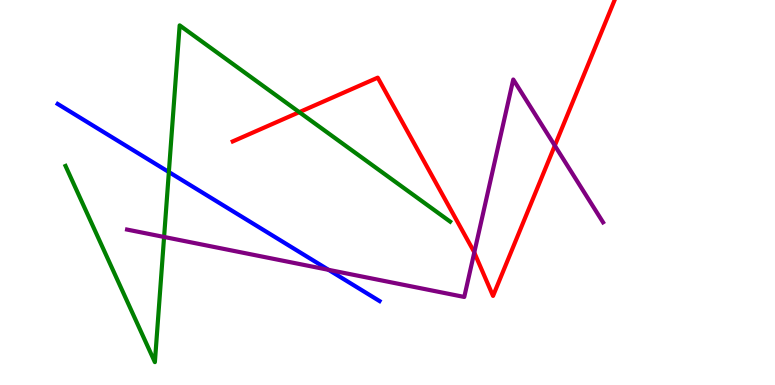[{'lines': ['blue', 'red'], 'intersections': []}, {'lines': ['green', 'red'], 'intersections': [{'x': 3.86, 'y': 7.09}]}, {'lines': ['purple', 'red'], 'intersections': [{'x': 6.12, 'y': 3.44}, {'x': 7.16, 'y': 6.22}]}, {'lines': ['blue', 'green'], 'intersections': [{'x': 2.18, 'y': 5.53}]}, {'lines': ['blue', 'purple'], 'intersections': [{'x': 4.24, 'y': 2.99}]}, {'lines': ['green', 'purple'], 'intersections': [{'x': 2.12, 'y': 3.85}]}]